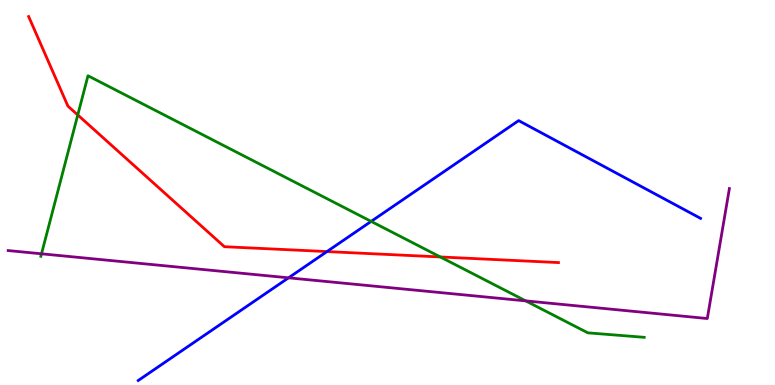[{'lines': ['blue', 'red'], 'intersections': [{'x': 4.22, 'y': 3.47}]}, {'lines': ['green', 'red'], 'intersections': [{'x': 1.0, 'y': 7.01}, {'x': 5.68, 'y': 3.33}]}, {'lines': ['purple', 'red'], 'intersections': []}, {'lines': ['blue', 'green'], 'intersections': [{'x': 4.79, 'y': 4.25}]}, {'lines': ['blue', 'purple'], 'intersections': [{'x': 3.72, 'y': 2.78}]}, {'lines': ['green', 'purple'], 'intersections': [{'x': 0.536, 'y': 3.41}, {'x': 6.78, 'y': 2.18}]}]